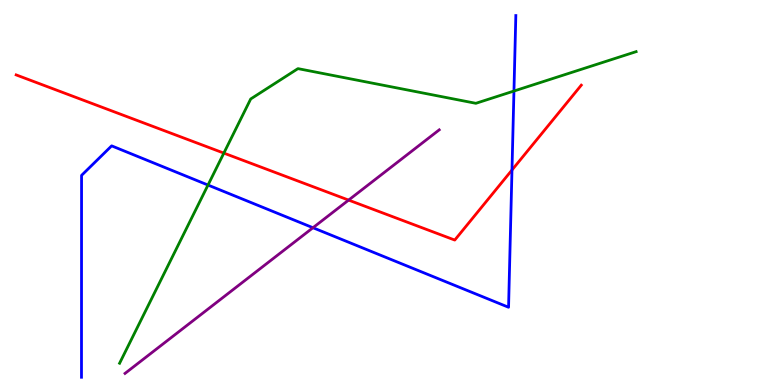[{'lines': ['blue', 'red'], 'intersections': [{'x': 6.61, 'y': 5.58}]}, {'lines': ['green', 'red'], 'intersections': [{'x': 2.89, 'y': 6.02}]}, {'lines': ['purple', 'red'], 'intersections': [{'x': 4.5, 'y': 4.8}]}, {'lines': ['blue', 'green'], 'intersections': [{'x': 2.68, 'y': 5.19}, {'x': 6.63, 'y': 7.64}]}, {'lines': ['blue', 'purple'], 'intersections': [{'x': 4.04, 'y': 4.09}]}, {'lines': ['green', 'purple'], 'intersections': []}]